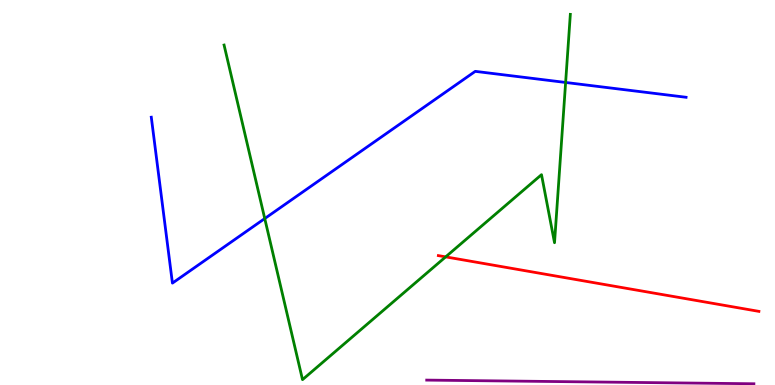[{'lines': ['blue', 'red'], 'intersections': []}, {'lines': ['green', 'red'], 'intersections': [{'x': 5.75, 'y': 3.33}]}, {'lines': ['purple', 'red'], 'intersections': []}, {'lines': ['blue', 'green'], 'intersections': [{'x': 3.42, 'y': 4.32}, {'x': 7.3, 'y': 7.86}]}, {'lines': ['blue', 'purple'], 'intersections': []}, {'lines': ['green', 'purple'], 'intersections': []}]